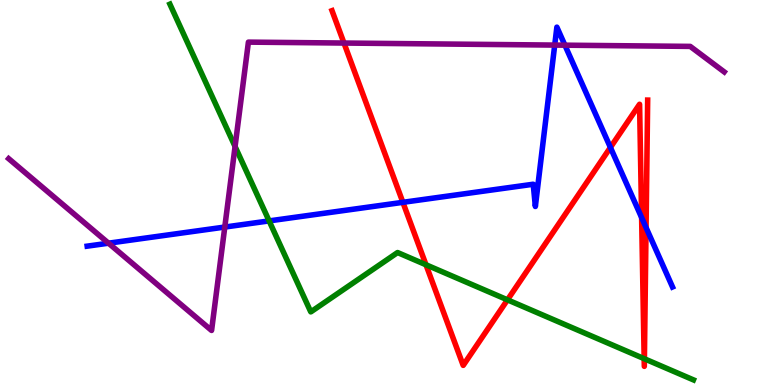[{'lines': ['blue', 'red'], 'intersections': [{'x': 5.2, 'y': 4.74}, {'x': 7.88, 'y': 6.17}, {'x': 8.28, 'y': 4.35}, {'x': 8.34, 'y': 4.09}]}, {'lines': ['green', 'red'], 'intersections': [{'x': 5.5, 'y': 3.12}, {'x': 6.55, 'y': 2.21}, {'x': 8.31, 'y': 0.684}, {'x': 8.31, 'y': 0.681}]}, {'lines': ['purple', 'red'], 'intersections': [{'x': 4.44, 'y': 8.88}]}, {'lines': ['blue', 'green'], 'intersections': [{'x': 3.47, 'y': 4.26}]}, {'lines': ['blue', 'purple'], 'intersections': [{'x': 1.4, 'y': 3.68}, {'x': 2.9, 'y': 4.1}, {'x': 7.16, 'y': 8.83}, {'x': 7.29, 'y': 8.83}]}, {'lines': ['green', 'purple'], 'intersections': [{'x': 3.03, 'y': 6.19}]}]